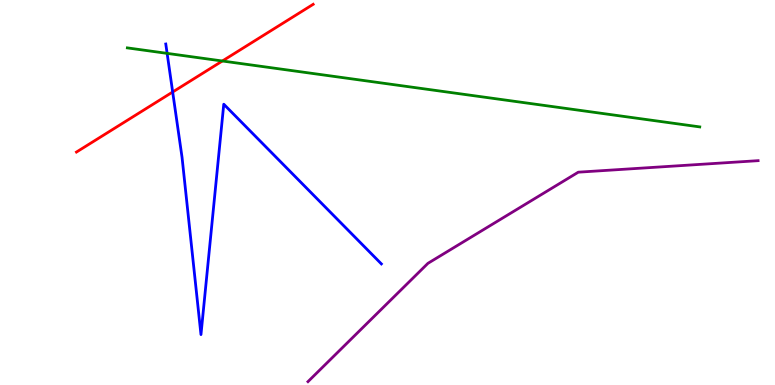[{'lines': ['blue', 'red'], 'intersections': [{'x': 2.23, 'y': 7.61}]}, {'lines': ['green', 'red'], 'intersections': [{'x': 2.87, 'y': 8.42}]}, {'lines': ['purple', 'red'], 'intersections': []}, {'lines': ['blue', 'green'], 'intersections': [{'x': 2.16, 'y': 8.61}]}, {'lines': ['blue', 'purple'], 'intersections': []}, {'lines': ['green', 'purple'], 'intersections': []}]